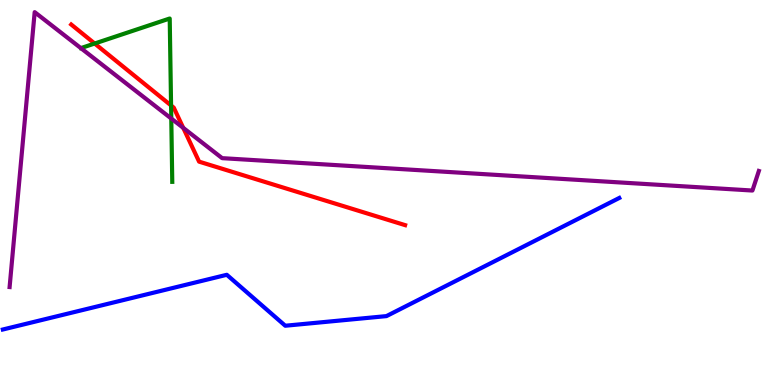[{'lines': ['blue', 'red'], 'intersections': []}, {'lines': ['green', 'red'], 'intersections': [{'x': 1.22, 'y': 8.87}, {'x': 2.21, 'y': 7.26}]}, {'lines': ['purple', 'red'], 'intersections': [{'x': 2.36, 'y': 6.68}]}, {'lines': ['blue', 'green'], 'intersections': []}, {'lines': ['blue', 'purple'], 'intersections': []}, {'lines': ['green', 'purple'], 'intersections': [{'x': 2.21, 'y': 6.92}]}]